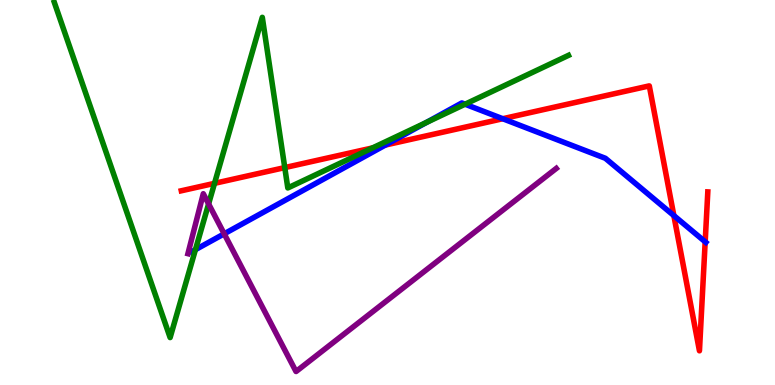[{'lines': ['blue', 'red'], 'intersections': [{'x': 4.97, 'y': 6.23}, {'x': 6.49, 'y': 6.92}, {'x': 8.69, 'y': 4.4}, {'x': 9.1, 'y': 3.72}]}, {'lines': ['green', 'red'], 'intersections': [{'x': 2.77, 'y': 5.24}, {'x': 3.67, 'y': 5.65}, {'x': 4.81, 'y': 6.16}]}, {'lines': ['purple', 'red'], 'intersections': []}, {'lines': ['blue', 'green'], 'intersections': [{'x': 2.52, 'y': 3.52}, {'x': 5.5, 'y': 6.82}, {'x': 6.0, 'y': 7.29}]}, {'lines': ['blue', 'purple'], 'intersections': [{'x': 2.89, 'y': 3.93}]}, {'lines': ['green', 'purple'], 'intersections': [{'x': 2.69, 'y': 4.7}]}]